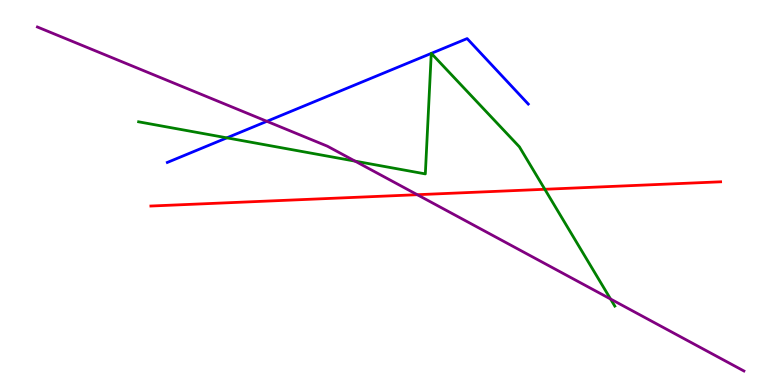[{'lines': ['blue', 'red'], 'intersections': []}, {'lines': ['green', 'red'], 'intersections': [{'x': 7.03, 'y': 5.08}]}, {'lines': ['purple', 'red'], 'intersections': [{'x': 5.38, 'y': 4.94}]}, {'lines': ['blue', 'green'], 'intersections': [{'x': 2.93, 'y': 6.42}, {'x': 5.56, 'y': 8.61}, {'x': 5.57, 'y': 8.61}]}, {'lines': ['blue', 'purple'], 'intersections': [{'x': 3.44, 'y': 6.85}]}, {'lines': ['green', 'purple'], 'intersections': [{'x': 4.58, 'y': 5.81}, {'x': 7.88, 'y': 2.23}]}]